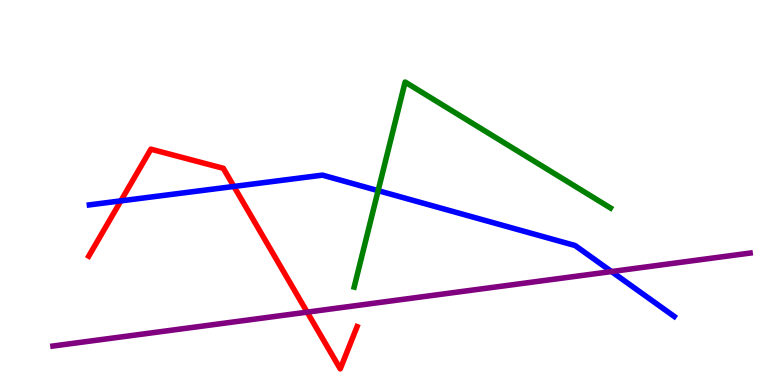[{'lines': ['blue', 'red'], 'intersections': [{'x': 1.56, 'y': 4.78}, {'x': 3.02, 'y': 5.16}]}, {'lines': ['green', 'red'], 'intersections': []}, {'lines': ['purple', 'red'], 'intersections': [{'x': 3.96, 'y': 1.89}]}, {'lines': ['blue', 'green'], 'intersections': [{'x': 4.88, 'y': 5.05}]}, {'lines': ['blue', 'purple'], 'intersections': [{'x': 7.89, 'y': 2.95}]}, {'lines': ['green', 'purple'], 'intersections': []}]